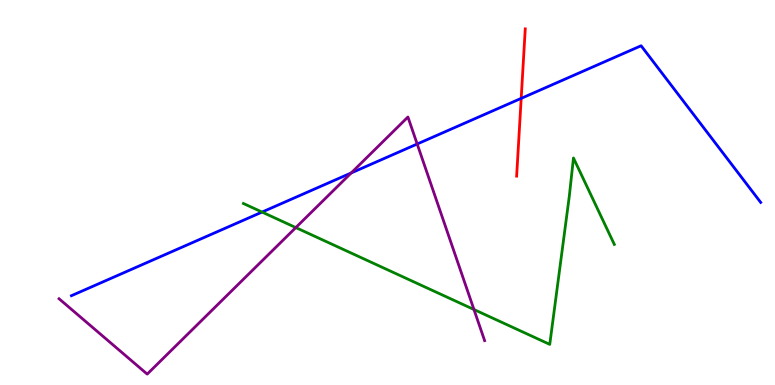[{'lines': ['blue', 'red'], 'intersections': [{'x': 6.73, 'y': 7.45}]}, {'lines': ['green', 'red'], 'intersections': []}, {'lines': ['purple', 'red'], 'intersections': []}, {'lines': ['blue', 'green'], 'intersections': [{'x': 3.38, 'y': 4.49}]}, {'lines': ['blue', 'purple'], 'intersections': [{'x': 4.53, 'y': 5.51}, {'x': 5.38, 'y': 6.26}]}, {'lines': ['green', 'purple'], 'intersections': [{'x': 3.82, 'y': 4.09}, {'x': 6.12, 'y': 1.96}]}]